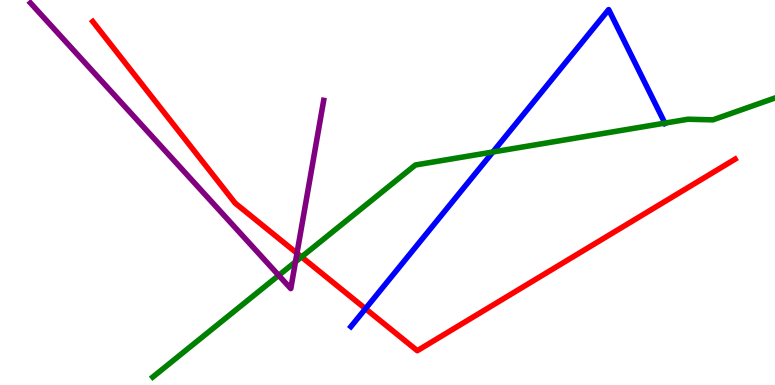[{'lines': ['blue', 'red'], 'intersections': [{'x': 4.72, 'y': 1.98}]}, {'lines': ['green', 'red'], 'intersections': [{'x': 3.89, 'y': 3.33}]}, {'lines': ['purple', 'red'], 'intersections': [{'x': 3.83, 'y': 3.42}]}, {'lines': ['blue', 'green'], 'intersections': [{'x': 6.36, 'y': 6.05}, {'x': 8.58, 'y': 6.8}]}, {'lines': ['blue', 'purple'], 'intersections': []}, {'lines': ['green', 'purple'], 'intersections': [{'x': 3.6, 'y': 2.85}, {'x': 3.81, 'y': 3.2}]}]